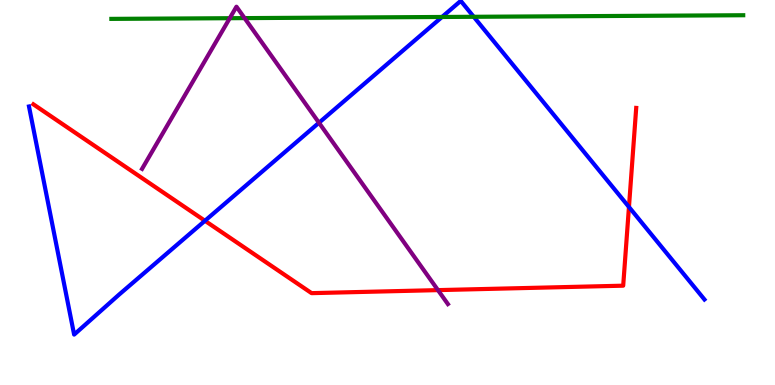[{'lines': ['blue', 'red'], 'intersections': [{'x': 2.64, 'y': 4.27}, {'x': 8.12, 'y': 4.62}]}, {'lines': ['green', 'red'], 'intersections': []}, {'lines': ['purple', 'red'], 'intersections': [{'x': 5.65, 'y': 2.46}]}, {'lines': ['blue', 'green'], 'intersections': [{'x': 5.7, 'y': 9.56}, {'x': 6.11, 'y': 9.56}]}, {'lines': ['blue', 'purple'], 'intersections': [{'x': 4.12, 'y': 6.81}]}, {'lines': ['green', 'purple'], 'intersections': [{'x': 2.96, 'y': 9.53}, {'x': 3.16, 'y': 9.53}]}]